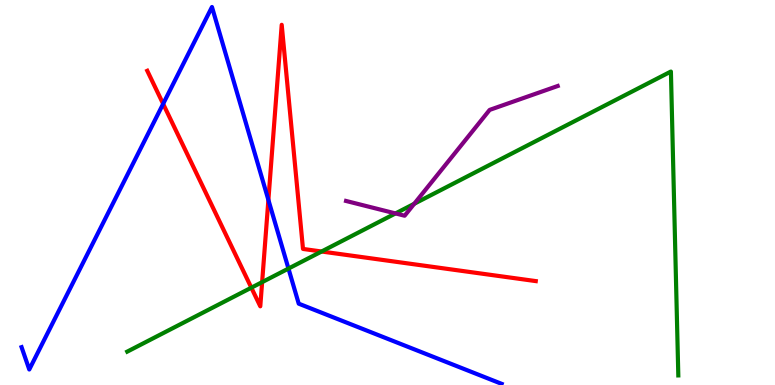[{'lines': ['blue', 'red'], 'intersections': [{'x': 2.11, 'y': 7.3}, {'x': 3.46, 'y': 4.81}]}, {'lines': ['green', 'red'], 'intersections': [{'x': 3.24, 'y': 2.53}, {'x': 3.38, 'y': 2.67}, {'x': 4.15, 'y': 3.47}]}, {'lines': ['purple', 'red'], 'intersections': []}, {'lines': ['blue', 'green'], 'intersections': [{'x': 3.72, 'y': 3.02}]}, {'lines': ['blue', 'purple'], 'intersections': []}, {'lines': ['green', 'purple'], 'intersections': [{'x': 5.1, 'y': 4.46}, {'x': 5.35, 'y': 4.71}]}]